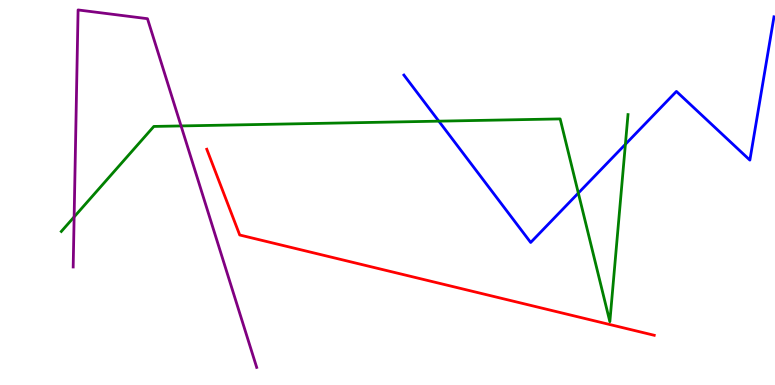[{'lines': ['blue', 'red'], 'intersections': []}, {'lines': ['green', 'red'], 'intersections': []}, {'lines': ['purple', 'red'], 'intersections': []}, {'lines': ['blue', 'green'], 'intersections': [{'x': 5.66, 'y': 6.85}, {'x': 7.46, 'y': 4.99}, {'x': 8.07, 'y': 6.25}]}, {'lines': ['blue', 'purple'], 'intersections': []}, {'lines': ['green', 'purple'], 'intersections': [{'x': 0.957, 'y': 4.37}, {'x': 2.34, 'y': 6.73}]}]